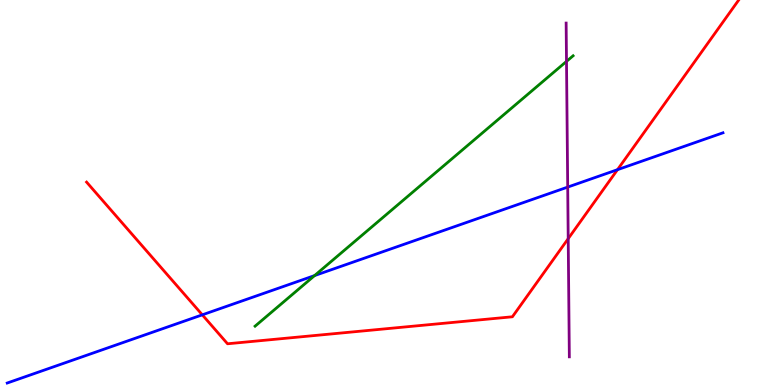[{'lines': ['blue', 'red'], 'intersections': [{'x': 2.61, 'y': 1.82}, {'x': 7.97, 'y': 5.59}]}, {'lines': ['green', 'red'], 'intersections': []}, {'lines': ['purple', 'red'], 'intersections': [{'x': 7.33, 'y': 3.8}]}, {'lines': ['blue', 'green'], 'intersections': [{'x': 4.06, 'y': 2.84}]}, {'lines': ['blue', 'purple'], 'intersections': [{'x': 7.33, 'y': 5.14}]}, {'lines': ['green', 'purple'], 'intersections': [{'x': 7.31, 'y': 8.41}]}]